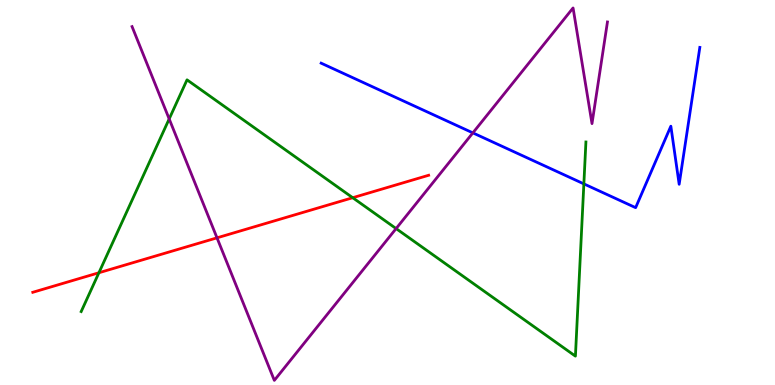[{'lines': ['blue', 'red'], 'intersections': []}, {'lines': ['green', 'red'], 'intersections': [{'x': 1.28, 'y': 2.92}, {'x': 4.55, 'y': 4.86}]}, {'lines': ['purple', 'red'], 'intersections': [{'x': 2.8, 'y': 3.82}]}, {'lines': ['blue', 'green'], 'intersections': [{'x': 7.53, 'y': 5.22}]}, {'lines': ['blue', 'purple'], 'intersections': [{'x': 6.1, 'y': 6.55}]}, {'lines': ['green', 'purple'], 'intersections': [{'x': 2.18, 'y': 6.91}, {'x': 5.11, 'y': 4.06}]}]